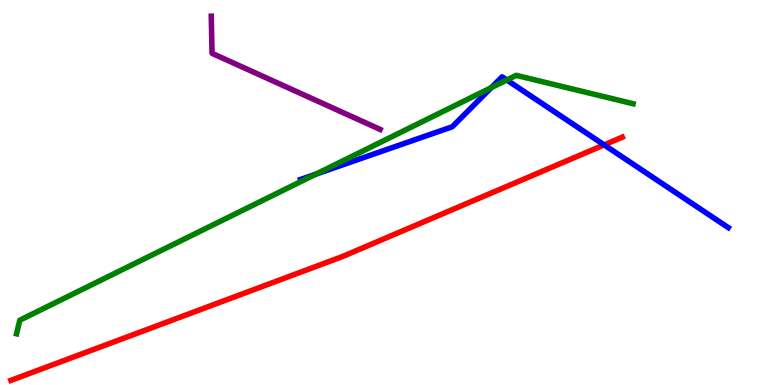[{'lines': ['blue', 'red'], 'intersections': [{'x': 7.8, 'y': 6.24}]}, {'lines': ['green', 'red'], 'intersections': []}, {'lines': ['purple', 'red'], 'intersections': []}, {'lines': ['blue', 'green'], 'intersections': [{'x': 4.08, 'y': 5.48}, {'x': 6.34, 'y': 7.72}, {'x': 6.54, 'y': 7.92}]}, {'lines': ['blue', 'purple'], 'intersections': []}, {'lines': ['green', 'purple'], 'intersections': []}]